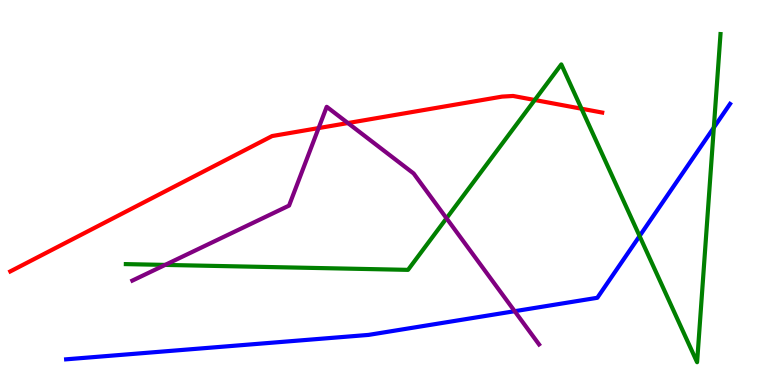[{'lines': ['blue', 'red'], 'intersections': []}, {'lines': ['green', 'red'], 'intersections': [{'x': 6.9, 'y': 7.4}, {'x': 7.5, 'y': 7.18}]}, {'lines': ['purple', 'red'], 'intersections': [{'x': 4.11, 'y': 6.67}, {'x': 4.49, 'y': 6.8}]}, {'lines': ['blue', 'green'], 'intersections': [{'x': 8.25, 'y': 3.87}, {'x': 9.21, 'y': 6.69}]}, {'lines': ['blue', 'purple'], 'intersections': [{'x': 6.64, 'y': 1.92}]}, {'lines': ['green', 'purple'], 'intersections': [{'x': 2.13, 'y': 3.12}, {'x': 5.76, 'y': 4.33}]}]